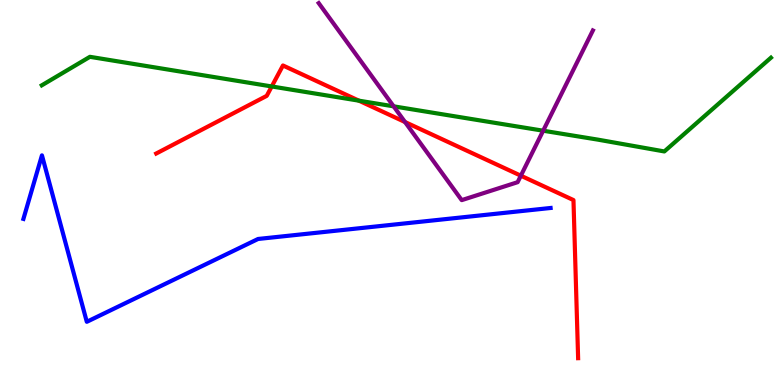[{'lines': ['blue', 'red'], 'intersections': []}, {'lines': ['green', 'red'], 'intersections': [{'x': 3.51, 'y': 7.75}, {'x': 4.63, 'y': 7.39}]}, {'lines': ['purple', 'red'], 'intersections': [{'x': 5.23, 'y': 6.83}, {'x': 6.72, 'y': 5.44}]}, {'lines': ['blue', 'green'], 'intersections': []}, {'lines': ['blue', 'purple'], 'intersections': []}, {'lines': ['green', 'purple'], 'intersections': [{'x': 5.08, 'y': 7.24}, {'x': 7.01, 'y': 6.6}]}]